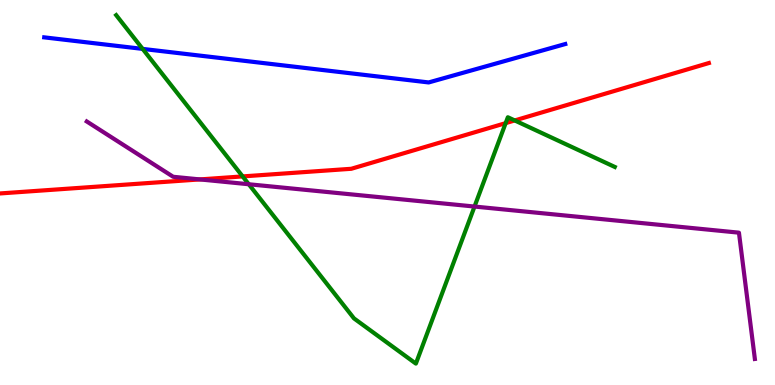[{'lines': ['blue', 'red'], 'intersections': []}, {'lines': ['green', 'red'], 'intersections': [{'x': 3.13, 'y': 5.42}, {'x': 6.52, 'y': 6.8}, {'x': 6.64, 'y': 6.87}]}, {'lines': ['purple', 'red'], 'intersections': [{'x': 2.58, 'y': 5.34}]}, {'lines': ['blue', 'green'], 'intersections': [{'x': 1.84, 'y': 8.73}]}, {'lines': ['blue', 'purple'], 'intersections': []}, {'lines': ['green', 'purple'], 'intersections': [{'x': 3.21, 'y': 5.21}, {'x': 6.12, 'y': 4.64}]}]